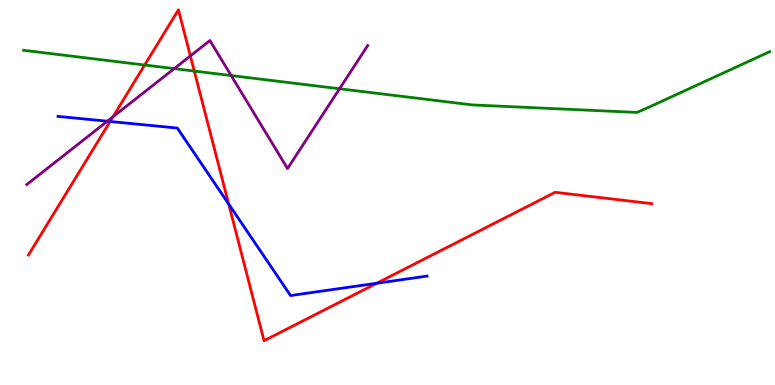[{'lines': ['blue', 'red'], 'intersections': [{'x': 1.42, 'y': 6.84}, {'x': 2.95, 'y': 4.7}, {'x': 4.86, 'y': 2.64}]}, {'lines': ['green', 'red'], 'intersections': [{'x': 1.87, 'y': 8.31}, {'x': 2.51, 'y': 8.15}]}, {'lines': ['purple', 'red'], 'intersections': [{'x': 1.46, 'y': 6.97}, {'x': 2.46, 'y': 8.55}]}, {'lines': ['blue', 'green'], 'intersections': []}, {'lines': ['blue', 'purple'], 'intersections': [{'x': 1.38, 'y': 6.85}]}, {'lines': ['green', 'purple'], 'intersections': [{'x': 2.25, 'y': 8.22}, {'x': 2.98, 'y': 8.04}, {'x': 4.38, 'y': 7.69}]}]